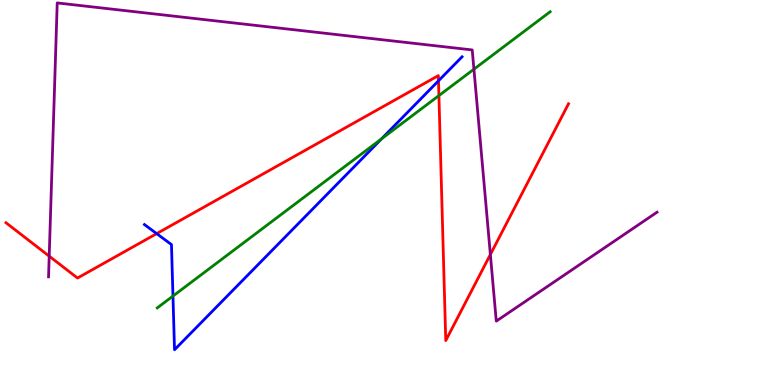[{'lines': ['blue', 'red'], 'intersections': [{'x': 2.02, 'y': 3.93}, {'x': 5.66, 'y': 7.9}]}, {'lines': ['green', 'red'], 'intersections': [{'x': 5.66, 'y': 7.52}]}, {'lines': ['purple', 'red'], 'intersections': [{'x': 0.635, 'y': 3.35}, {'x': 6.33, 'y': 3.39}]}, {'lines': ['blue', 'green'], 'intersections': [{'x': 2.23, 'y': 2.31}, {'x': 4.92, 'y': 6.39}]}, {'lines': ['blue', 'purple'], 'intersections': []}, {'lines': ['green', 'purple'], 'intersections': [{'x': 6.12, 'y': 8.2}]}]